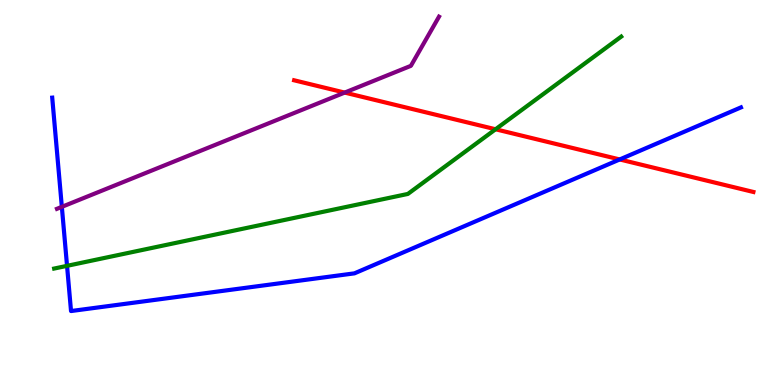[{'lines': ['blue', 'red'], 'intersections': [{'x': 8.0, 'y': 5.86}]}, {'lines': ['green', 'red'], 'intersections': [{'x': 6.39, 'y': 6.64}]}, {'lines': ['purple', 'red'], 'intersections': [{'x': 4.45, 'y': 7.6}]}, {'lines': ['blue', 'green'], 'intersections': [{'x': 0.865, 'y': 3.1}]}, {'lines': ['blue', 'purple'], 'intersections': [{'x': 0.798, 'y': 4.63}]}, {'lines': ['green', 'purple'], 'intersections': []}]